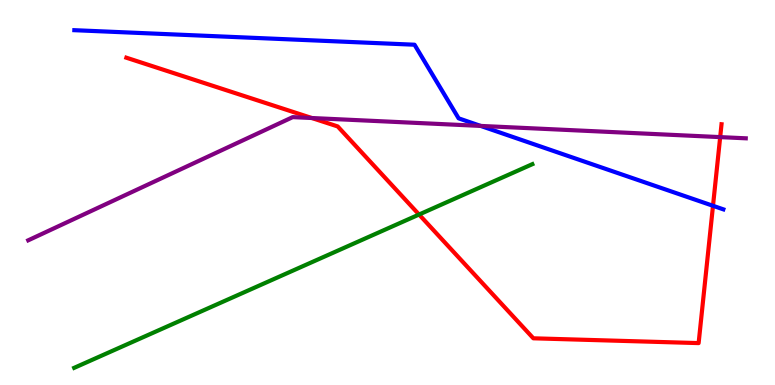[{'lines': ['blue', 'red'], 'intersections': [{'x': 9.2, 'y': 4.65}]}, {'lines': ['green', 'red'], 'intersections': [{'x': 5.41, 'y': 4.43}]}, {'lines': ['purple', 'red'], 'intersections': [{'x': 4.02, 'y': 6.93}, {'x': 9.29, 'y': 6.44}]}, {'lines': ['blue', 'green'], 'intersections': []}, {'lines': ['blue', 'purple'], 'intersections': [{'x': 6.2, 'y': 6.73}]}, {'lines': ['green', 'purple'], 'intersections': []}]